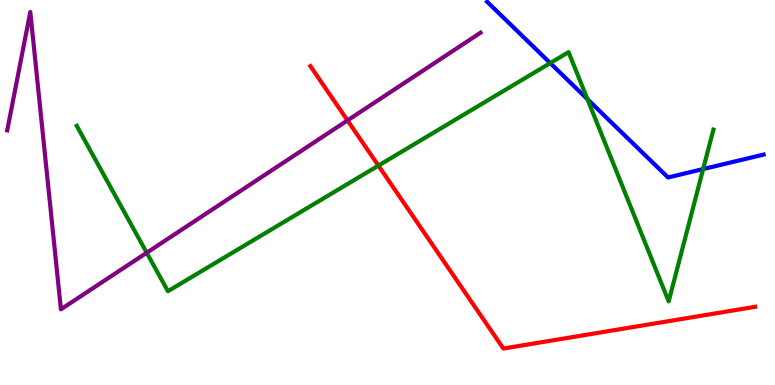[{'lines': ['blue', 'red'], 'intersections': []}, {'lines': ['green', 'red'], 'intersections': [{'x': 4.88, 'y': 5.7}]}, {'lines': ['purple', 'red'], 'intersections': [{'x': 4.48, 'y': 6.87}]}, {'lines': ['blue', 'green'], 'intersections': [{'x': 7.1, 'y': 8.36}, {'x': 7.58, 'y': 7.42}, {'x': 9.07, 'y': 5.61}]}, {'lines': ['blue', 'purple'], 'intersections': []}, {'lines': ['green', 'purple'], 'intersections': [{'x': 1.89, 'y': 3.44}]}]